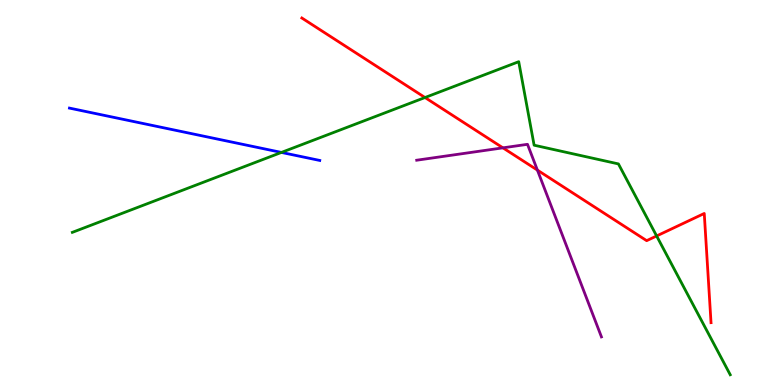[{'lines': ['blue', 'red'], 'intersections': []}, {'lines': ['green', 'red'], 'intersections': [{'x': 5.48, 'y': 7.47}, {'x': 8.47, 'y': 3.87}]}, {'lines': ['purple', 'red'], 'intersections': [{'x': 6.49, 'y': 6.16}, {'x': 6.93, 'y': 5.58}]}, {'lines': ['blue', 'green'], 'intersections': [{'x': 3.63, 'y': 6.04}]}, {'lines': ['blue', 'purple'], 'intersections': []}, {'lines': ['green', 'purple'], 'intersections': []}]